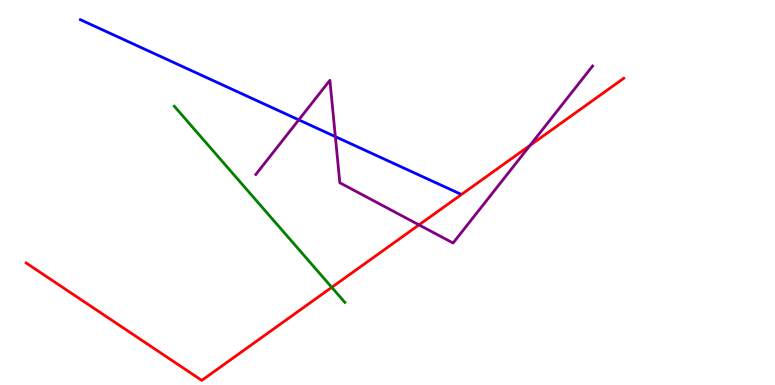[{'lines': ['blue', 'red'], 'intersections': []}, {'lines': ['green', 'red'], 'intersections': [{'x': 4.28, 'y': 2.54}]}, {'lines': ['purple', 'red'], 'intersections': [{'x': 5.41, 'y': 4.16}, {'x': 6.84, 'y': 6.22}]}, {'lines': ['blue', 'green'], 'intersections': []}, {'lines': ['blue', 'purple'], 'intersections': [{'x': 3.86, 'y': 6.89}, {'x': 4.33, 'y': 6.45}]}, {'lines': ['green', 'purple'], 'intersections': []}]